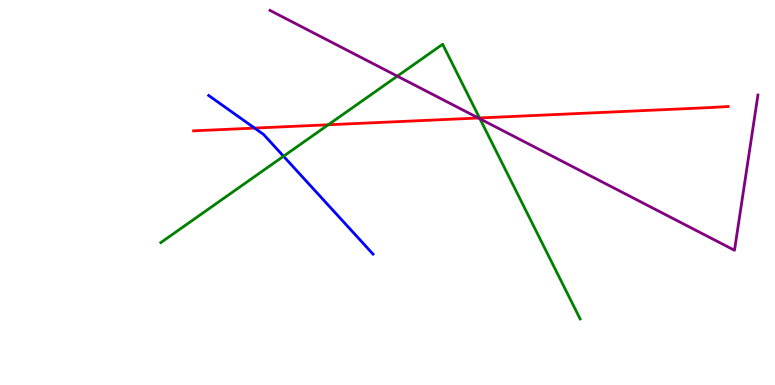[{'lines': ['blue', 'red'], 'intersections': [{'x': 3.29, 'y': 6.67}]}, {'lines': ['green', 'red'], 'intersections': [{'x': 4.24, 'y': 6.76}, {'x': 6.19, 'y': 6.94}]}, {'lines': ['purple', 'red'], 'intersections': [{'x': 6.17, 'y': 6.93}]}, {'lines': ['blue', 'green'], 'intersections': [{'x': 3.66, 'y': 5.94}]}, {'lines': ['blue', 'purple'], 'intersections': []}, {'lines': ['green', 'purple'], 'intersections': [{'x': 5.13, 'y': 8.02}, {'x': 6.19, 'y': 6.91}]}]